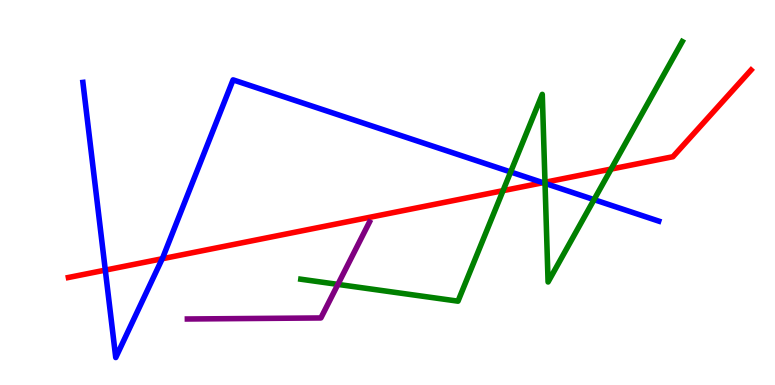[{'lines': ['blue', 'red'], 'intersections': [{'x': 1.36, 'y': 2.98}, {'x': 2.09, 'y': 3.28}, {'x': 7.01, 'y': 5.25}]}, {'lines': ['green', 'red'], 'intersections': [{'x': 6.49, 'y': 5.05}, {'x': 7.03, 'y': 5.27}, {'x': 7.89, 'y': 5.61}]}, {'lines': ['purple', 'red'], 'intersections': []}, {'lines': ['blue', 'green'], 'intersections': [{'x': 6.59, 'y': 5.53}, {'x': 7.03, 'y': 5.24}, {'x': 7.67, 'y': 4.81}]}, {'lines': ['blue', 'purple'], 'intersections': []}, {'lines': ['green', 'purple'], 'intersections': [{'x': 4.36, 'y': 2.61}]}]